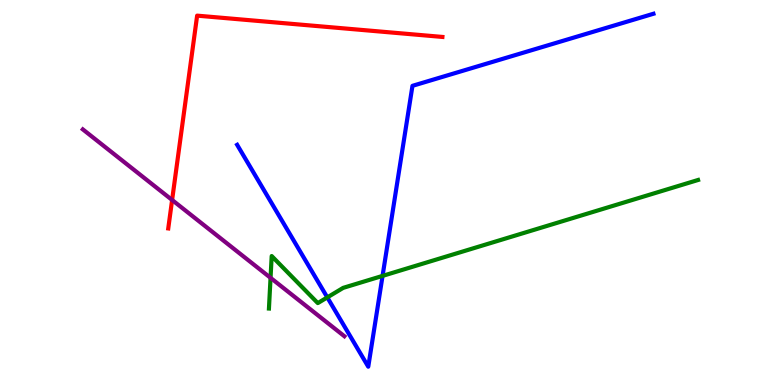[{'lines': ['blue', 'red'], 'intersections': []}, {'lines': ['green', 'red'], 'intersections': []}, {'lines': ['purple', 'red'], 'intersections': [{'x': 2.22, 'y': 4.81}]}, {'lines': ['blue', 'green'], 'intersections': [{'x': 4.22, 'y': 2.28}, {'x': 4.94, 'y': 2.83}]}, {'lines': ['blue', 'purple'], 'intersections': []}, {'lines': ['green', 'purple'], 'intersections': [{'x': 3.49, 'y': 2.78}]}]